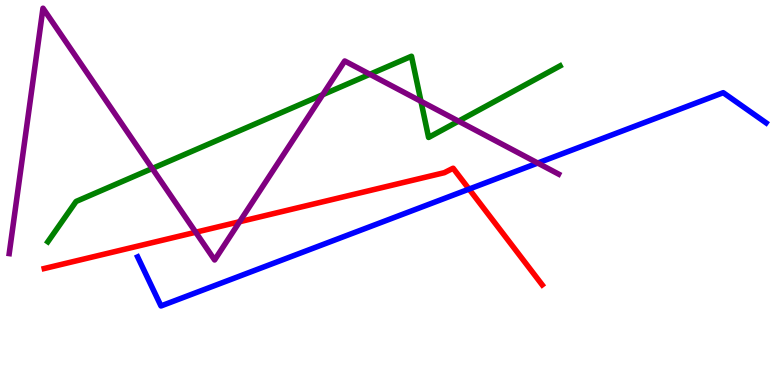[{'lines': ['blue', 'red'], 'intersections': [{'x': 6.05, 'y': 5.09}]}, {'lines': ['green', 'red'], 'intersections': []}, {'lines': ['purple', 'red'], 'intersections': [{'x': 2.53, 'y': 3.97}, {'x': 3.09, 'y': 4.24}]}, {'lines': ['blue', 'green'], 'intersections': []}, {'lines': ['blue', 'purple'], 'intersections': [{'x': 6.94, 'y': 5.76}]}, {'lines': ['green', 'purple'], 'intersections': [{'x': 1.96, 'y': 5.62}, {'x': 4.16, 'y': 7.54}, {'x': 4.77, 'y': 8.07}, {'x': 5.43, 'y': 7.37}, {'x': 5.92, 'y': 6.85}]}]